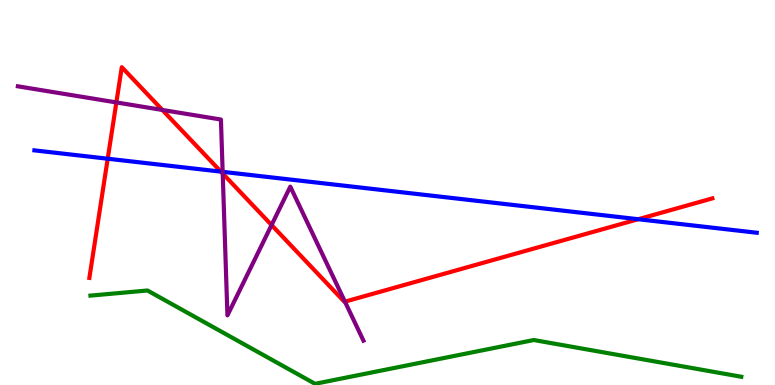[{'lines': ['blue', 'red'], 'intersections': [{'x': 1.39, 'y': 5.88}, {'x': 2.85, 'y': 5.54}, {'x': 8.24, 'y': 4.31}]}, {'lines': ['green', 'red'], 'intersections': []}, {'lines': ['purple', 'red'], 'intersections': [{'x': 1.5, 'y': 7.34}, {'x': 2.1, 'y': 7.14}, {'x': 2.87, 'y': 5.49}, {'x': 3.5, 'y': 4.16}, {'x': 4.45, 'y': 2.16}]}, {'lines': ['blue', 'green'], 'intersections': []}, {'lines': ['blue', 'purple'], 'intersections': [{'x': 2.87, 'y': 5.54}]}, {'lines': ['green', 'purple'], 'intersections': []}]